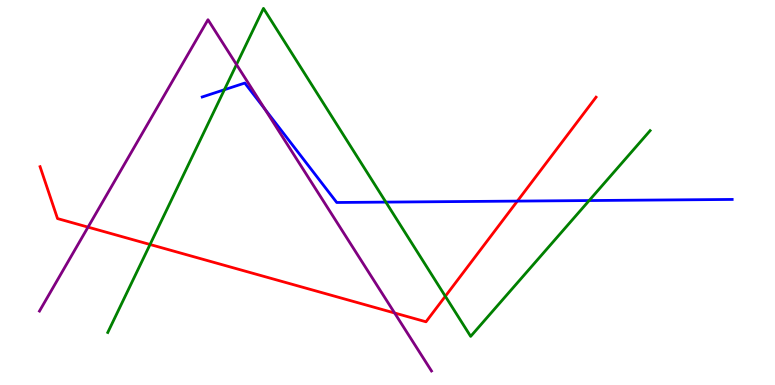[{'lines': ['blue', 'red'], 'intersections': [{'x': 6.68, 'y': 4.78}]}, {'lines': ['green', 'red'], 'intersections': [{'x': 1.94, 'y': 3.65}, {'x': 5.75, 'y': 2.3}]}, {'lines': ['purple', 'red'], 'intersections': [{'x': 1.14, 'y': 4.1}, {'x': 5.09, 'y': 1.87}]}, {'lines': ['blue', 'green'], 'intersections': [{'x': 2.9, 'y': 7.67}, {'x': 4.98, 'y': 4.75}, {'x': 7.6, 'y': 4.79}]}, {'lines': ['blue', 'purple'], 'intersections': [{'x': 3.42, 'y': 7.17}]}, {'lines': ['green', 'purple'], 'intersections': [{'x': 3.05, 'y': 8.32}]}]